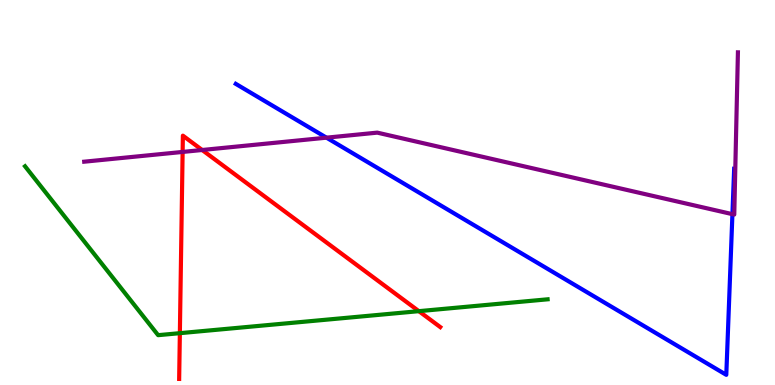[{'lines': ['blue', 'red'], 'intersections': []}, {'lines': ['green', 'red'], 'intersections': [{'x': 2.32, 'y': 1.35}, {'x': 5.4, 'y': 1.92}]}, {'lines': ['purple', 'red'], 'intersections': [{'x': 2.36, 'y': 6.05}, {'x': 2.61, 'y': 6.1}]}, {'lines': ['blue', 'green'], 'intersections': []}, {'lines': ['blue', 'purple'], 'intersections': [{'x': 4.21, 'y': 6.42}, {'x': 9.45, 'y': 4.44}]}, {'lines': ['green', 'purple'], 'intersections': []}]